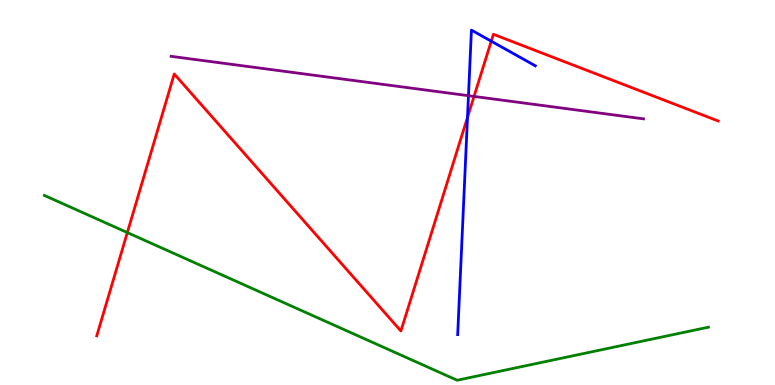[{'lines': ['blue', 'red'], 'intersections': [{'x': 6.03, 'y': 6.95}, {'x': 6.34, 'y': 8.93}]}, {'lines': ['green', 'red'], 'intersections': [{'x': 1.64, 'y': 3.96}]}, {'lines': ['purple', 'red'], 'intersections': [{'x': 6.12, 'y': 7.5}]}, {'lines': ['blue', 'green'], 'intersections': []}, {'lines': ['blue', 'purple'], 'intersections': [{'x': 6.04, 'y': 7.51}]}, {'lines': ['green', 'purple'], 'intersections': []}]